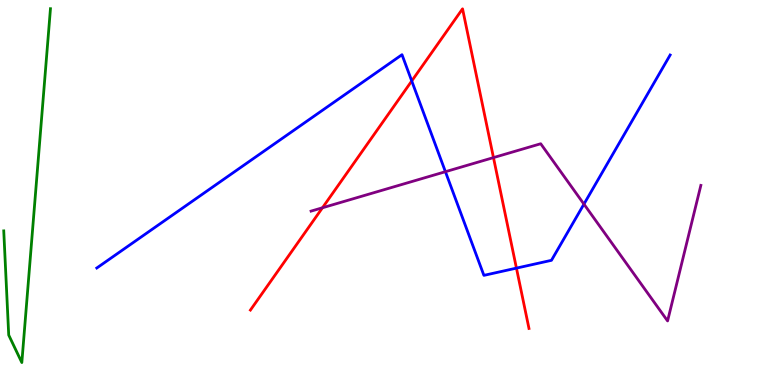[{'lines': ['blue', 'red'], 'intersections': [{'x': 5.31, 'y': 7.9}, {'x': 6.66, 'y': 3.04}]}, {'lines': ['green', 'red'], 'intersections': []}, {'lines': ['purple', 'red'], 'intersections': [{'x': 4.16, 'y': 4.6}, {'x': 6.37, 'y': 5.91}]}, {'lines': ['blue', 'green'], 'intersections': []}, {'lines': ['blue', 'purple'], 'intersections': [{'x': 5.75, 'y': 5.54}, {'x': 7.53, 'y': 4.7}]}, {'lines': ['green', 'purple'], 'intersections': []}]